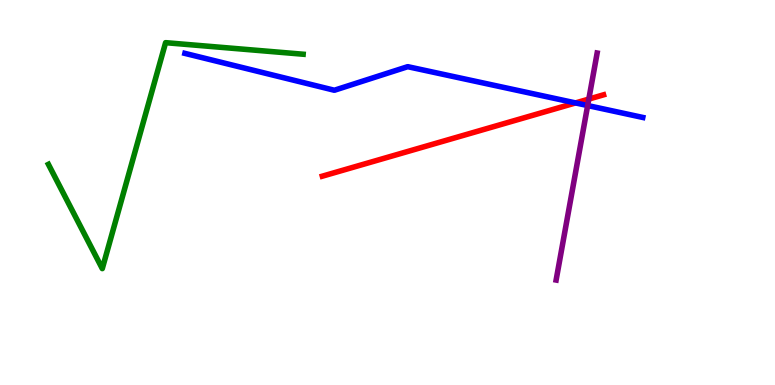[{'lines': ['blue', 'red'], 'intersections': [{'x': 7.43, 'y': 7.33}]}, {'lines': ['green', 'red'], 'intersections': []}, {'lines': ['purple', 'red'], 'intersections': [{'x': 7.6, 'y': 7.43}]}, {'lines': ['blue', 'green'], 'intersections': []}, {'lines': ['blue', 'purple'], 'intersections': [{'x': 7.58, 'y': 7.26}]}, {'lines': ['green', 'purple'], 'intersections': []}]